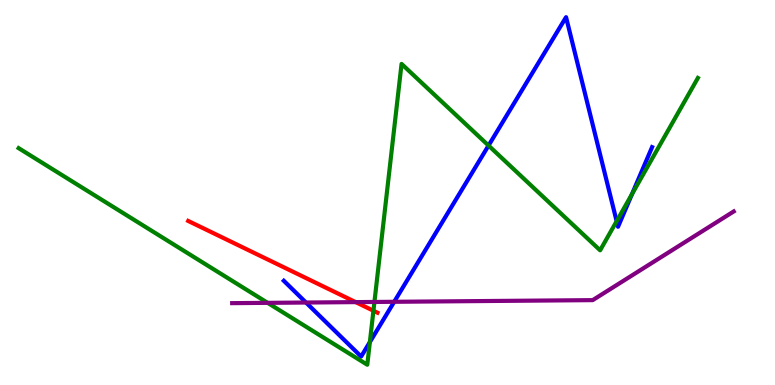[{'lines': ['blue', 'red'], 'intersections': []}, {'lines': ['green', 'red'], 'intersections': [{'x': 4.82, 'y': 1.93}]}, {'lines': ['purple', 'red'], 'intersections': [{'x': 4.59, 'y': 2.15}]}, {'lines': ['blue', 'green'], 'intersections': [{'x': 4.77, 'y': 1.12}, {'x': 6.3, 'y': 6.22}, {'x': 7.96, 'y': 4.25}, {'x': 8.15, 'y': 4.96}]}, {'lines': ['blue', 'purple'], 'intersections': [{'x': 3.95, 'y': 2.14}, {'x': 5.09, 'y': 2.16}]}, {'lines': ['green', 'purple'], 'intersections': [{'x': 3.45, 'y': 2.13}, {'x': 4.83, 'y': 2.16}]}]